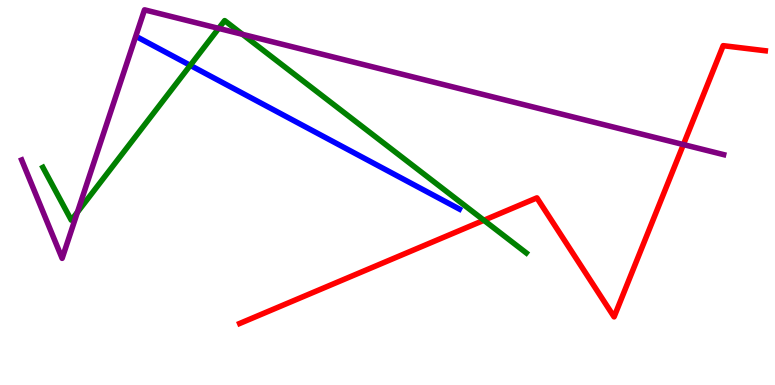[{'lines': ['blue', 'red'], 'intersections': []}, {'lines': ['green', 'red'], 'intersections': [{'x': 6.24, 'y': 4.28}]}, {'lines': ['purple', 'red'], 'intersections': [{'x': 8.82, 'y': 6.25}]}, {'lines': ['blue', 'green'], 'intersections': [{'x': 2.46, 'y': 8.3}]}, {'lines': ['blue', 'purple'], 'intersections': []}, {'lines': ['green', 'purple'], 'intersections': [{'x': 0.999, 'y': 4.49}, {'x': 2.82, 'y': 9.26}, {'x': 3.13, 'y': 9.11}]}]